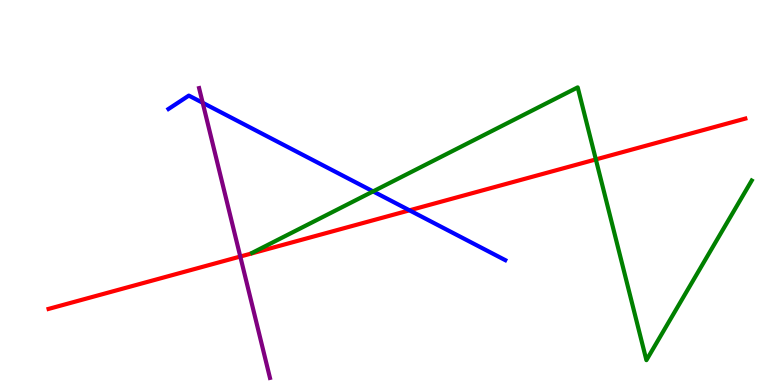[{'lines': ['blue', 'red'], 'intersections': [{'x': 5.28, 'y': 4.54}]}, {'lines': ['green', 'red'], 'intersections': [{'x': 7.69, 'y': 5.86}]}, {'lines': ['purple', 'red'], 'intersections': [{'x': 3.1, 'y': 3.34}]}, {'lines': ['blue', 'green'], 'intersections': [{'x': 4.81, 'y': 5.03}]}, {'lines': ['blue', 'purple'], 'intersections': [{'x': 2.62, 'y': 7.33}]}, {'lines': ['green', 'purple'], 'intersections': []}]